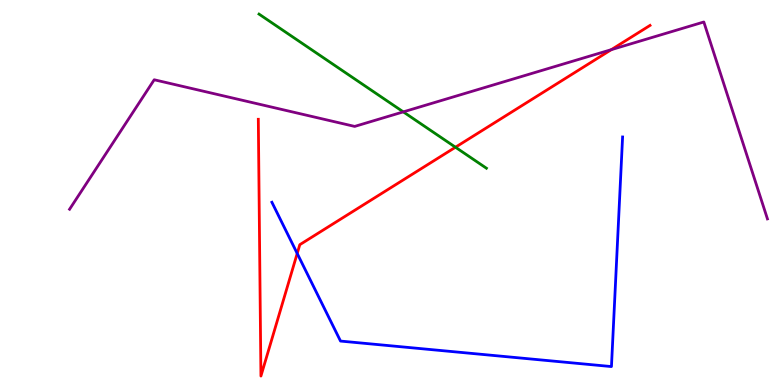[{'lines': ['blue', 'red'], 'intersections': [{'x': 3.83, 'y': 3.42}]}, {'lines': ['green', 'red'], 'intersections': [{'x': 5.88, 'y': 6.18}]}, {'lines': ['purple', 'red'], 'intersections': [{'x': 7.89, 'y': 8.71}]}, {'lines': ['blue', 'green'], 'intersections': []}, {'lines': ['blue', 'purple'], 'intersections': []}, {'lines': ['green', 'purple'], 'intersections': [{'x': 5.2, 'y': 7.09}]}]